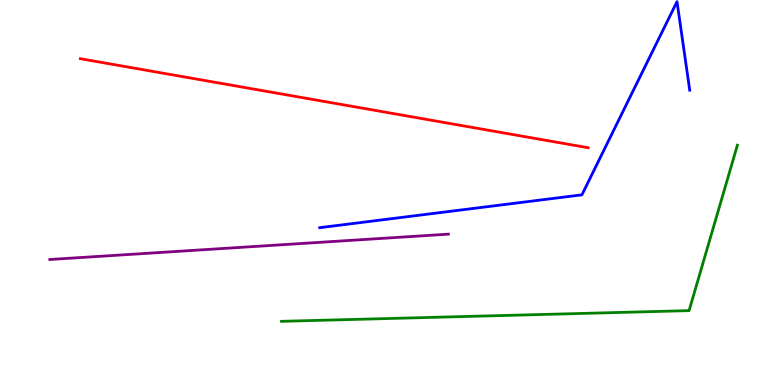[{'lines': ['blue', 'red'], 'intersections': []}, {'lines': ['green', 'red'], 'intersections': []}, {'lines': ['purple', 'red'], 'intersections': []}, {'lines': ['blue', 'green'], 'intersections': []}, {'lines': ['blue', 'purple'], 'intersections': []}, {'lines': ['green', 'purple'], 'intersections': []}]